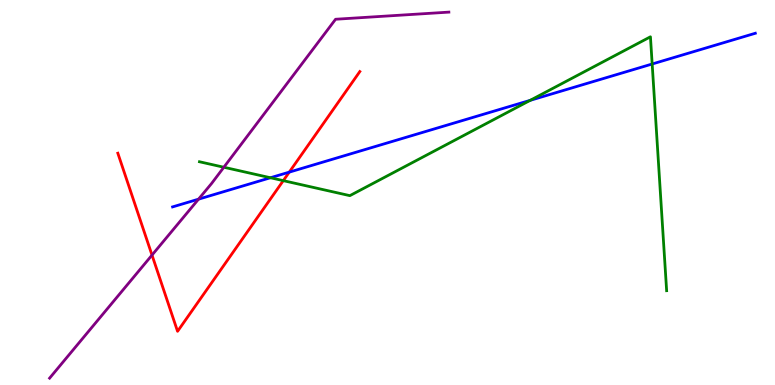[{'lines': ['blue', 'red'], 'intersections': [{'x': 3.73, 'y': 5.53}]}, {'lines': ['green', 'red'], 'intersections': [{'x': 3.66, 'y': 5.31}]}, {'lines': ['purple', 'red'], 'intersections': [{'x': 1.96, 'y': 3.37}]}, {'lines': ['blue', 'green'], 'intersections': [{'x': 3.49, 'y': 5.38}, {'x': 6.84, 'y': 7.39}, {'x': 8.42, 'y': 8.34}]}, {'lines': ['blue', 'purple'], 'intersections': [{'x': 2.56, 'y': 4.83}]}, {'lines': ['green', 'purple'], 'intersections': [{'x': 2.89, 'y': 5.66}]}]